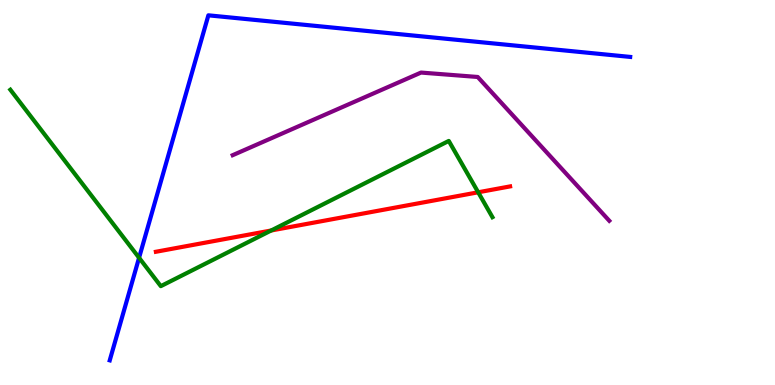[{'lines': ['blue', 'red'], 'intersections': []}, {'lines': ['green', 'red'], 'intersections': [{'x': 3.5, 'y': 4.01}, {'x': 6.17, 'y': 5.01}]}, {'lines': ['purple', 'red'], 'intersections': []}, {'lines': ['blue', 'green'], 'intersections': [{'x': 1.79, 'y': 3.3}]}, {'lines': ['blue', 'purple'], 'intersections': []}, {'lines': ['green', 'purple'], 'intersections': []}]